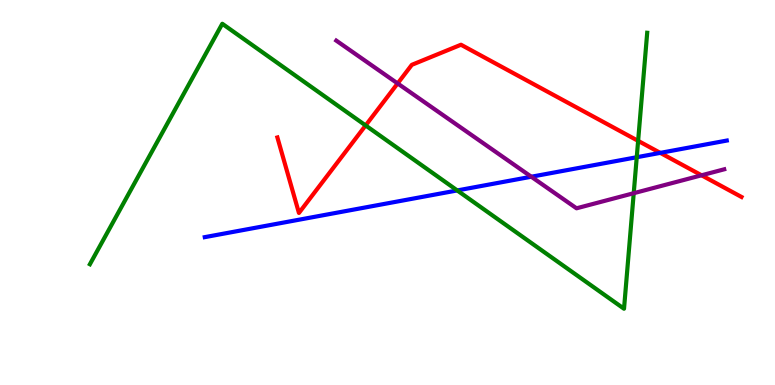[{'lines': ['blue', 'red'], 'intersections': [{'x': 8.52, 'y': 6.03}]}, {'lines': ['green', 'red'], 'intersections': [{'x': 4.72, 'y': 6.74}, {'x': 8.23, 'y': 6.34}]}, {'lines': ['purple', 'red'], 'intersections': [{'x': 5.13, 'y': 7.83}, {'x': 9.05, 'y': 5.45}]}, {'lines': ['blue', 'green'], 'intersections': [{'x': 5.9, 'y': 5.05}, {'x': 8.22, 'y': 5.92}]}, {'lines': ['blue', 'purple'], 'intersections': [{'x': 6.86, 'y': 5.41}]}, {'lines': ['green', 'purple'], 'intersections': [{'x': 8.18, 'y': 4.98}]}]